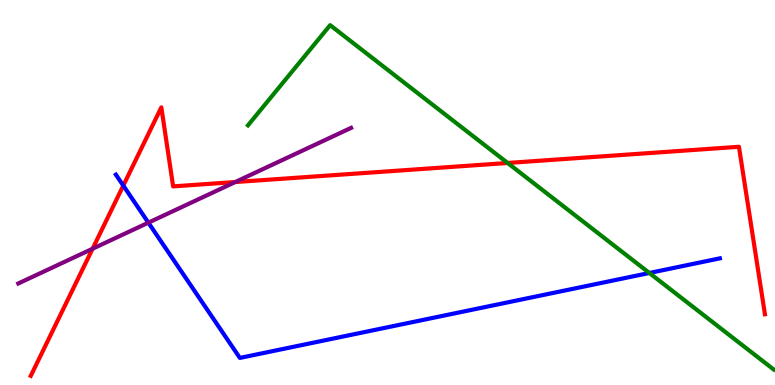[{'lines': ['blue', 'red'], 'intersections': [{'x': 1.59, 'y': 5.18}]}, {'lines': ['green', 'red'], 'intersections': [{'x': 6.55, 'y': 5.77}]}, {'lines': ['purple', 'red'], 'intersections': [{'x': 1.19, 'y': 3.54}, {'x': 3.04, 'y': 5.27}]}, {'lines': ['blue', 'green'], 'intersections': [{'x': 8.38, 'y': 2.91}]}, {'lines': ['blue', 'purple'], 'intersections': [{'x': 1.91, 'y': 4.22}]}, {'lines': ['green', 'purple'], 'intersections': []}]